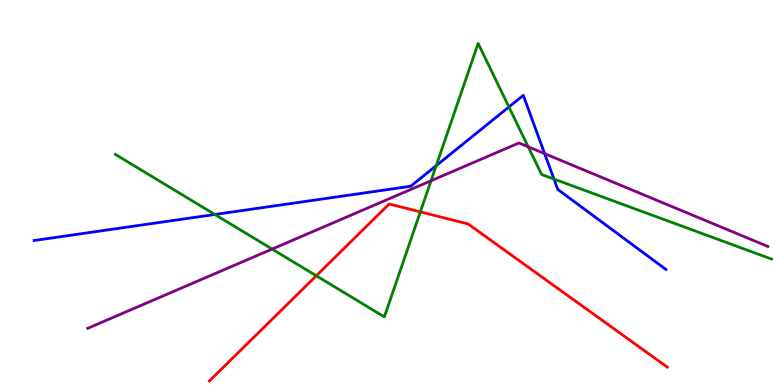[{'lines': ['blue', 'red'], 'intersections': []}, {'lines': ['green', 'red'], 'intersections': [{'x': 4.08, 'y': 2.84}, {'x': 5.42, 'y': 4.5}]}, {'lines': ['purple', 'red'], 'intersections': []}, {'lines': ['blue', 'green'], 'intersections': [{'x': 2.77, 'y': 4.43}, {'x': 5.63, 'y': 5.7}, {'x': 6.57, 'y': 7.22}, {'x': 7.15, 'y': 5.35}]}, {'lines': ['blue', 'purple'], 'intersections': [{'x': 7.03, 'y': 6.01}]}, {'lines': ['green', 'purple'], 'intersections': [{'x': 3.51, 'y': 3.53}, {'x': 5.56, 'y': 5.3}, {'x': 6.82, 'y': 6.19}]}]